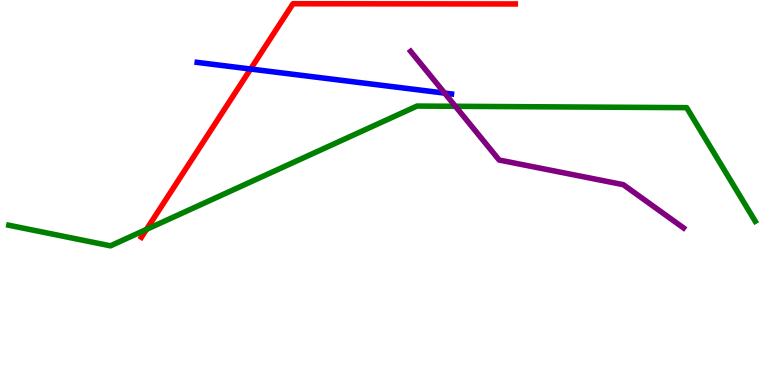[{'lines': ['blue', 'red'], 'intersections': [{'x': 3.23, 'y': 8.21}]}, {'lines': ['green', 'red'], 'intersections': [{'x': 1.89, 'y': 4.04}]}, {'lines': ['purple', 'red'], 'intersections': []}, {'lines': ['blue', 'green'], 'intersections': []}, {'lines': ['blue', 'purple'], 'intersections': [{'x': 5.74, 'y': 7.58}]}, {'lines': ['green', 'purple'], 'intersections': [{'x': 5.88, 'y': 7.24}]}]